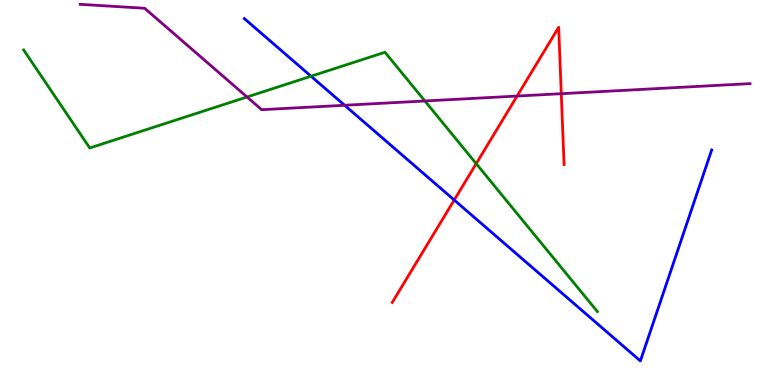[{'lines': ['blue', 'red'], 'intersections': [{'x': 5.86, 'y': 4.8}]}, {'lines': ['green', 'red'], 'intersections': [{'x': 6.14, 'y': 5.75}]}, {'lines': ['purple', 'red'], 'intersections': [{'x': 6.67, 'y': 7.51}, {'x': 7.24, 'y': 7.57}]}, {'lines': ['blue', 'green'], 'intersections': [{'x': 4.01, 'y': 8.02}]}, {'lines': ['blue', 'purple'], 'intersections': [{'x': 4.45, 'y': 7.27}]}, {'lines': ['green', 'purple'], 'intersections': [{'x': 3.19, 'y': 7.48}, {'x': 5.48, 'y': 7.38}]}]